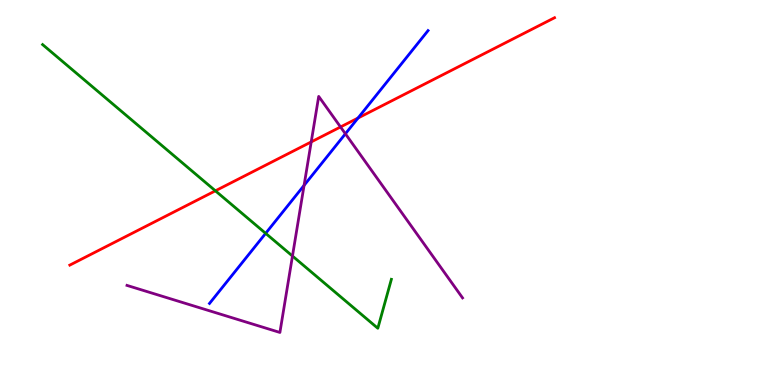[{'lines': ['blue', 'red'], 'intersections': [{'x': 4.62, 'y': 6.93}]}, {'lines': ['green', 'red'], 'intersections': [{'x': 2.78, 'y': 5.04}]}, {'lines': ['purple', 'red'], 'intersections': [{'x': 4.02, 'y': 6.31}, {'x': 4.39, 'y': 6.7}]}, {'lines': ['blue', 'green'], 'intersections': [{'x': 3.43, 'y': 3.94}]}, {'lines': ['blue', 'purple'], 'intersections': [{'x': 3.92, 'y': 5.18}, {'x': 4.46, 'y': 6.52}]}, {'lines': ['green', 'purple'], 'intersections': [{'x': 3.77, 'y': 3.35}]}]